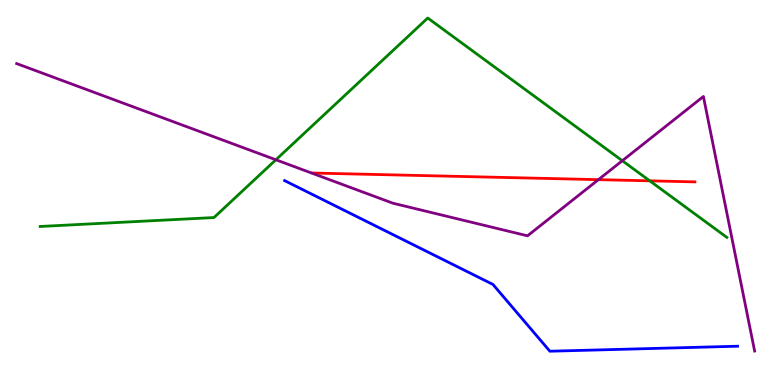[{'lines': ['blue', 'red'], 'intersections': []}, {'lines': ['green', 'red'], 'intersections': [{'x': 8.38, 'y': 5.3}]}, {'lines': ['purple', 'red'], 'intersections': [{'x': 7.72, 'y': 5.33}]}, {'lines': ['blue', 'green'], 'intersections': []}, {'lines': ['blue', 'purple'], 'intersections': []}, {'lines': ['green', 'purple'], 'intersections': [{'x': 3.56, 'y': 5.85}, {'x': 8.03, 'y': 5.83}]}]